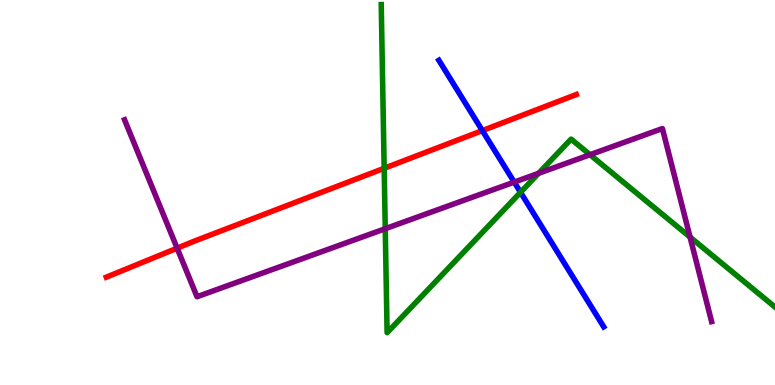[{'lines': ['blue', 'red'], 'intersections': [{'x': 6.22, 'y': 6.61}]}, {'lines': ['green', 'red'], 'intersections': [{'x': 4.96, 'y': 5.63}]}, {'lines': ['purple', 'red'], 'intersections': [{'x': 2.29, 'y': 3.55}]}, {'lines': ['blue', 'green'], 'intersections': [{'x': 6.72, 'y': 5.0}]}, {'lines': ['blue', 'purple'], 'intersections': [{'x': 6.63, 'y': 5.27}]}, {'lines': ['green', 'purple'], 'intersections': [{'x': 4.97, 'y': 4.06}, {'x': 6.95, 'y': 5.5}, {'x': 7.61, 'y': 5.98}, {'x': 8.9, 'y': 3.84}]}]